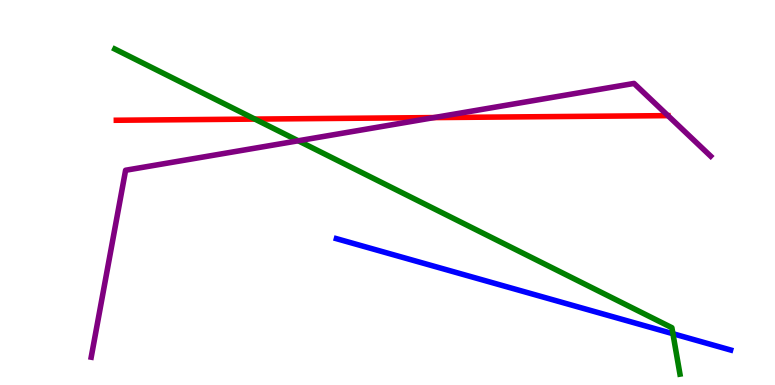[{'lines': ['blue', 'red'], 'intersections': []}, {'lines': ['green', 'red'], 'intersections': [{'x': 3.29, 'y': 6.91}]}, {'lines': ['purple', 'red'], 'intersections': [{'x': 5.6, 'y': 6.95}]}, {'lines': ['blue', 'green'], 'intersections': [{'x': 8.68, 'y': 1.33}]}, {'lines': ['blue', 'purple'], 'intersections': []}, {'lines': ['green', 'purple'], 'intersections': [{'x': 3.85, 'y': 6.34}]}]